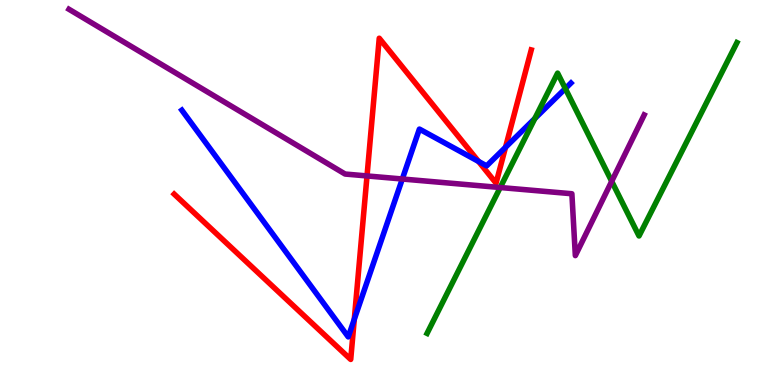[{'lines': ['blue', 'red'], 'intersections': [{'x': 4.57, 'y': 1.71}, {'x': 6.17, 'y': 5.81}, {'x': 6.52, 'y': 6.17}]}, {'lines': ['green', 'red'], 'intersections': []}, {'lines': ['purple', 'red'], 'intersections': [{'x': 4.74, 'y': 5.43}]}, {'lines': ['blue', 'green'], 'intersections': [{'x': 6.9, 'y': 6.92}, {'x': 7.29, 'y': 7.7}]}, {'lines': ['blue', 'purple'], 'intersections': [{'x': 5.19, 'y': 5.35}]}, {'lines': ['green', 'purple'], 'intersections': [{'x': 6.45, 'y': 5.13}, {'x': 7.89, 'y': 5.29}]}]